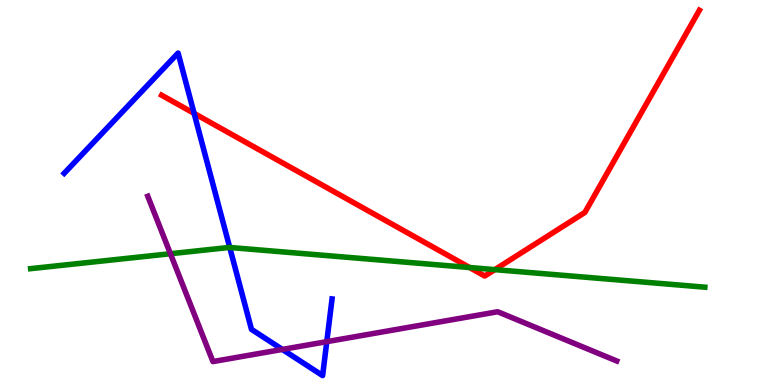[{'lines': ['blue', 'red'], 'intersections': [{'x': 2.5, 'y': 7.06}]}, {'lines': ['green', 'red'], 'intersections': [{'x': 6.06, 'y': 3.05}, {'x': 6.38, 'y': 3.0}]}, {'lines': ['purple', 'red'], 'intersections': []}, {'lines': ['blue', 'green'], 'intersections': [{'x': 2.96, 'y': 3.57}]}, {'lines': ['blue', 'purple'], 'intersections': [{'x': 3.64, 'y': 0.924}, {'x': 4.22, 'y': 1.13}]}, {'lines': ['green', 'purple'], 'intersections': [{'x': 2.2, 'y': 3.41}]}]